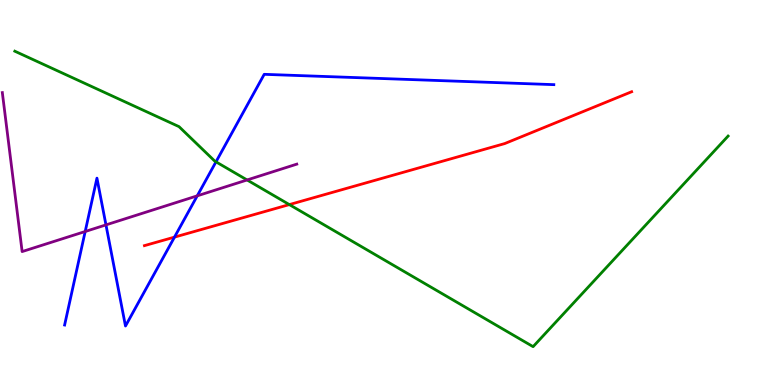[{'lines': ['blue', 'red'], 'intersections': [{'x': 2.25, 'y': 3.84}]}, {'lines': ['green', 'red'], 'intersections': [{'x': 3.73, 'y': 4.69}]}, {'lines': ['purple', 'red'], 'intersections': []}, {'lines': ['blue', 'green'], 'intersections': [{'x': 2.79, 'y': 5.8}]}, {'lines': ['blue', 'purple'], 'intersections': [{'x': 1.1, 'y': 3.99}, {'x': 1.37, 'y': 4.16}, {'x': 2.55, 'y': 4.91}]}, {'lines': ['green', 'purple'], 'intersections': [{'x': 3.19, 'y': 5.33}]}]